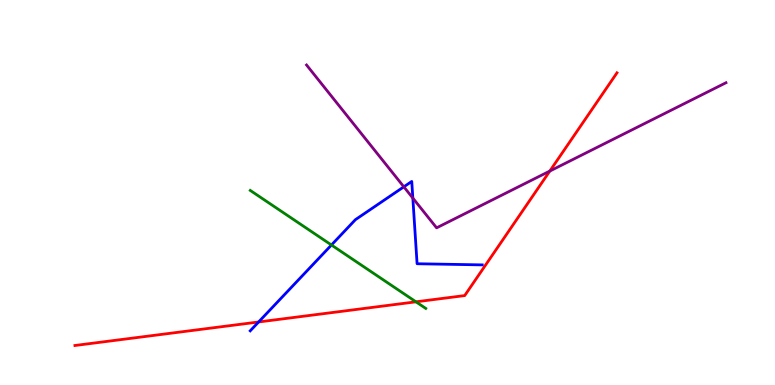[{'lines': ['blue', 'red'], 'intersections': [{'x': 3.34, 'y': 1.64}]}, {'lines': ['green', 'red'], 'intersections': [{'x': 5.37, 'y': 2.16}]}, {'lines': ['purple', 'red'], 'intersections': [{'x': 7.09, 'y': 5.56}]}, {'lines': ['blue', 'green'], 'intersections': [{'x': 4.28, 'y': 3.64}]}, {'lines': ['blue', 'purple'], 'intersections': [{'x': 5.21, 'y': 5.15}, {'x': 5.33, 'y': 4.85}]}, {'lines': ['green', 'purple'], 'intersections': []}]